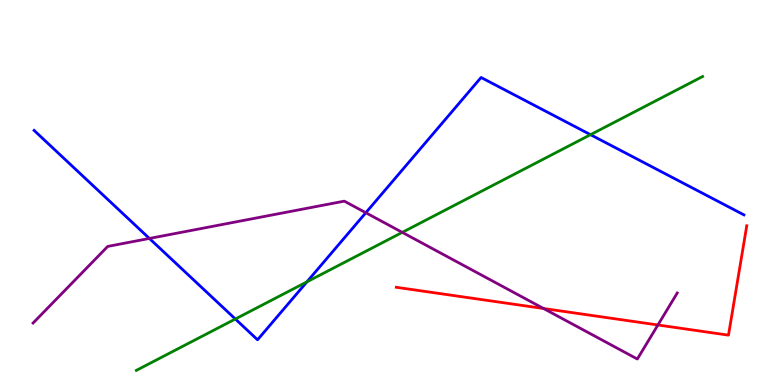[{'lines': ['blue', 'red'], 'intersections': []}, {'lines': ['green', 'red'], 'intersections': []}, {'lines': ['purple', 'red'], 'intersections': [{'x': 7.01, 'y': 1.99}, {'x': 8.49, 'y': 1.56}]}, {'lines': ['blue', 'green'], 'intersections': [{'x': 3.04, 'y': 1.71}, {'x': 3.96, 'y': 2.68}, {'x': 7.62, 'y': 6.5}]}, {'lines': ['blue', 'purple'], 'intersections': [{'x': 1.93, 'y': 3.81}, {'x': 4.72, 'y': 4.47}]}, {'lines': ['green', 'purple'], 'intersections': [{'x': 5.19, 'y': 3.96}]}]